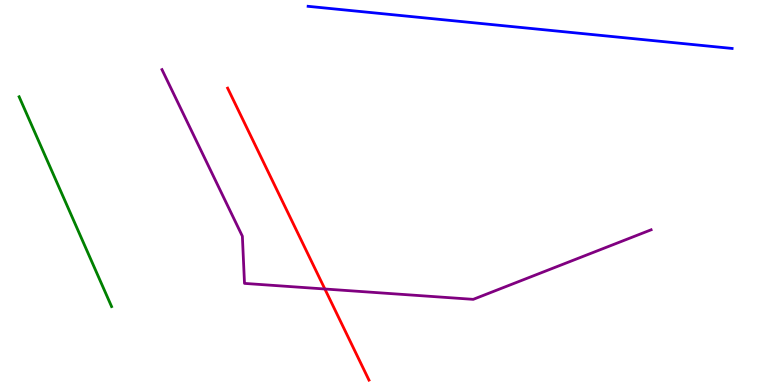[{'lines': ['blue', 'red'], 'intersections': []}, {'lines': ['green', 'red'], 'intersections': []}, {'lines': ['purple', 'red'], 'intersections': [{'x': 4.19, 'y': 2.49}]}, {'lines': ['blue', 'green'], 'intersections': []}, {'lines': ['blue', 'purple'], 'intersections': []}, {'lines': ['green', 'purple'], 'intersections': []}]